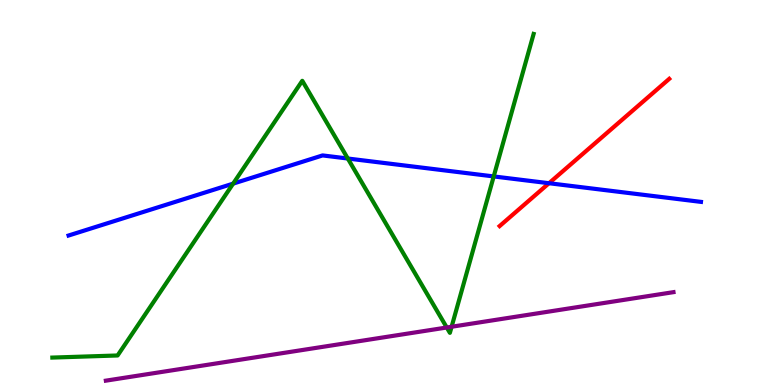[{'lines': ['blue', 'red'], 'intersections': [{'x': 7.08, 'y': 5.24}]}, {'lines': ['green', 'red'], 'intersections': []}, {'lines': ['purple', 'red'], 'intersections': []}, {'lines': ['blue', 'green'], 'intersections': [{'x': 3.01, 'y': 5.23}, {'x': 4.49, 'y': 5.88}, {'x': 6.37, 'y': 5.42}]}, {'lines': ['blue', 'purple'], 'intersections': []}, {'lines': ['green', 'purple'], 'intersections': [{'x': 5.76, 'y': 1.49}, {'x': 5.83, 'y': 1.51}]}]